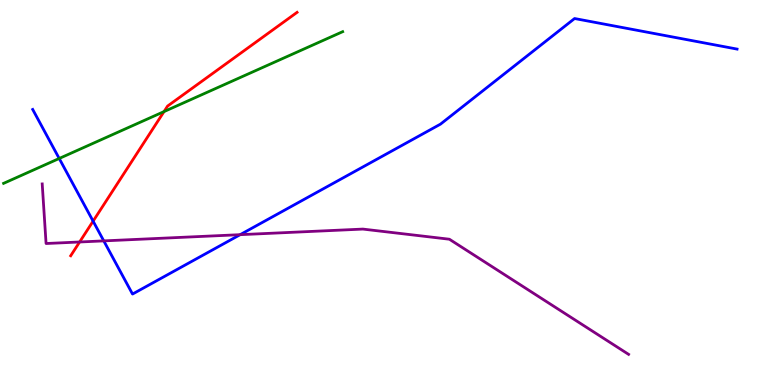[{'lines': ['blue', 'red'], 'intersections': [{'x': 1.2, 'y': 4.26}]}, {'lines': ['green', 'red'], 'intersections': [{'x': 2.12, 'y': 7.1}]}, {'lines': ['purple', 'red'], 'intersections': [{'x': 1.03, 'y': 3.71}]}, {'lines': ['blue', 'green'], 'intersections': [{'x': 0.764, 'y': 5.88}]}, {'lines': ['blue', 'purple'], 'intersections': [{'x': 1.34, 'y': 3.74}, {'x': 3.1, 'y': 3.9}]}, {'lines': ['green', 'purple'], 'intersections': []}]